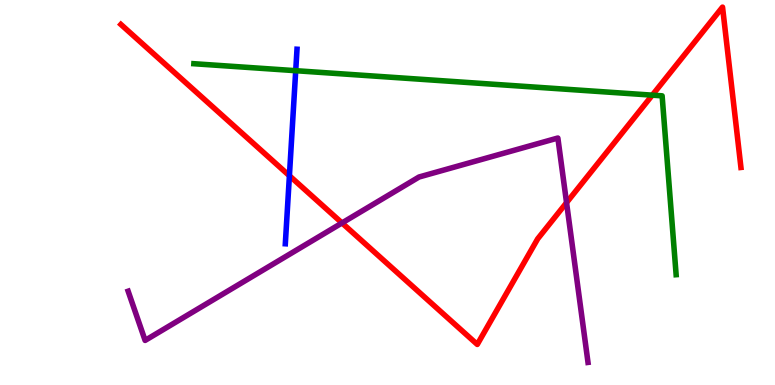[{'lines': ['blue', 'red'], 'intersections': [{'x': 3.73, 'y': 5.44}]}, {'lines': ['green', 'red'], 'intersections': [{'x': 8.42, 'y': 7.53}]}, {'lines': ['purple', 'red'], 'intersections': [{'x': 4.41, 'y': 4.21}, {'x': 7.31, 'y': 4.74}]}, {'lines': ['blue', 'green'], 'intersections': [{'x': 3.82, 'y': 8.16}]}, {'lines': ['blue', 'purple'], 'intersections': []}, {'lines': ['green', 'purple'], 'intersections': []}]